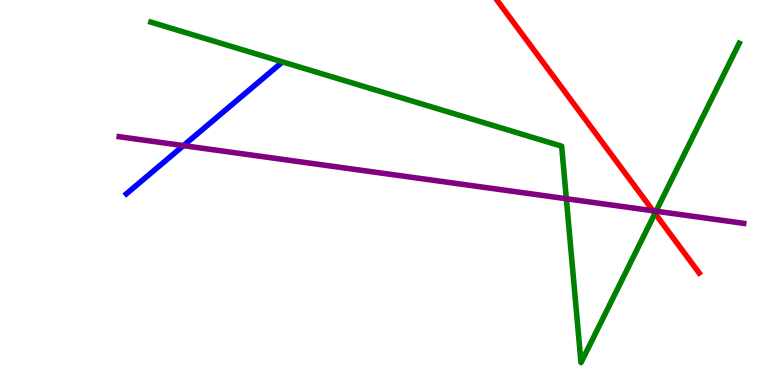[{'lines': ['blue', 'red'], 'intersections': []}, {'lines': ['green', 'red'], 'intersections': [{'x': 8.45, 'y': 4.46}]}, {'lines': ['purple', 'red'], 'intersections': [{'x': 8.43, 'y': 4.53}]}, {'lines': ['blue', 'green'], 'intersections': []}, {'lines': ['blue', 'purple'], 'intersections': [{'x': 2.37, 'y': 6.22}]}, {'lines': ['green', 'purple'], 'intersections': [{'x': 7.31, 'y': 4.84}, {'x': 8.46, 'y': 4.51}]}]